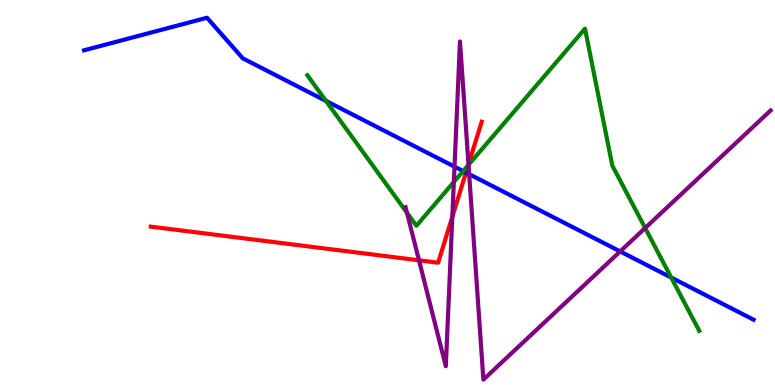[{'lines': ['blue', 'red'], 'intersections': [{'x': 6.01, 'y': 5.52}]}, {'lines': ['green', 'red'], 'intersections': [{'x': 6.04, 'y': 5.71}]}, {'lines': ['purple', 'red'], 'intersections': [{'x': 5.41, 'y': 3.24}, {'x': 5.84, 'y': 4.37}, {'x': 6.05, 'y': 5.73}]}, {'lines': ['blue', 'green'], 'intersections': [{'x': 4.21, 'y': 7.38}, {'x': 5.98, 'y': 5.56}, {'x': 8.66, 'y': 2.79}]}, {'lines': ['blue', 'purple'], 'intersections': [{'x': 5.86, 'y': 5.67}, {'x': 6.05, 'y': 5.48}, {'x': 8.0, 'y': 3.47}]}, {'lines': ['green', 'purple'], 'intersections': [{'x': 5.25, 'y': 4.47}, {'x': 5.86, 'y': 5.27}, {'x': 6.05, 'y': 5.72}, {'x': 8.32, 'y': 4.08}]}]